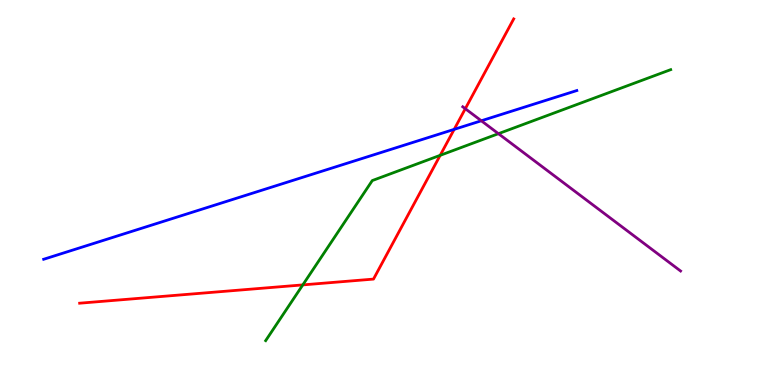[{'lines': ['blue', 'red'], 'intersections': [{'x': 5.86, 'y': 6.64}]}, {'lines': ['green', 'red'], 'intersections': [{'x': 3.91, 'y': 2.6}, {'x': 5.68, 'y': 5.97}]}, {'lines': ['purple', 'red'], 'intersections': [{'x': 6.0, 'y': 7.18}]}, {'lines': ['blue', 'green'], 'intersections': []}, {'lines': ['blue', 'purple'], 'intersections': [{'x': 6.21, 'y': 6.86}]}, {'lines': ['green', 'purple'], 'intersections': [{'x': 6.43, 'y': 6.53}]}]